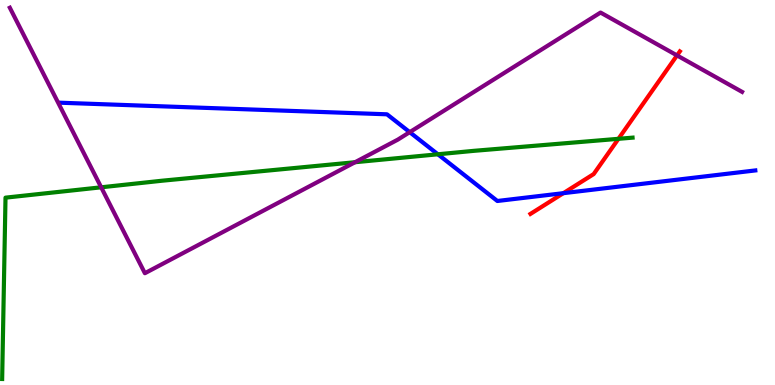[{'lines': ['blue', 'red'], 'intersections': [{'x': 7.27, 'y': 4.98}]}, {'lines': ['green', 'red'], 'intersections': [{'x': 7.98, 'y': 6.39}]}, {'lines': ['purple', 'red'], 'intersections': [{'x': 8.74, 'y': 8.56}]}, {'lines': ['blue', 'green'], 'intersections': [{'x': 5.65, 'y': 5.99}]}, {'lines': ['blue', 'purple'], 'intersections': [{'x': 5.29, 'y': 6.57}]}, {'lines': ['green', 'purple'], 'intersections': [{'x': 1.31, 'y': 5.13}, {'x': 4.58, 'y': 5.79}]}]